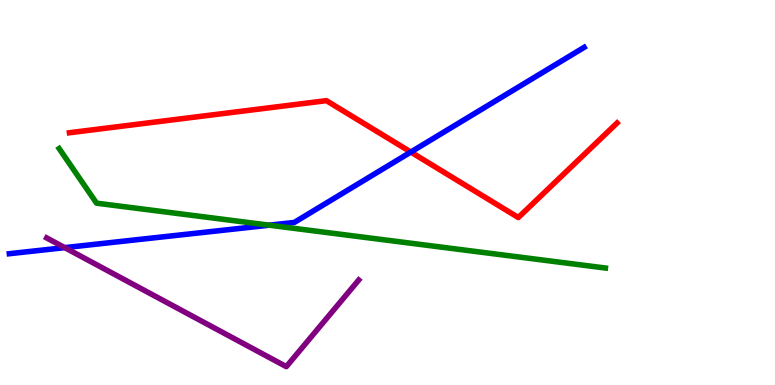[{'lines': ['blue', 'red'], 'intersections': [{'x': 5.3, 'y': 6.05}]}, {'lines': ['green', 'red'], 'intersections': []}, {'lines': ['purple', 'red'], 'intersections': []}, {'lines': ['blue', 'green'], 'intersections': [{'x': 3.47, 'y': 4.15}]}, {'lines': ['blue', 'purple'], 'intersections': [{'x': 0.836, 'y': 3.57}]}, {'lines': ['green', 'purple'], 'intersections': []}]